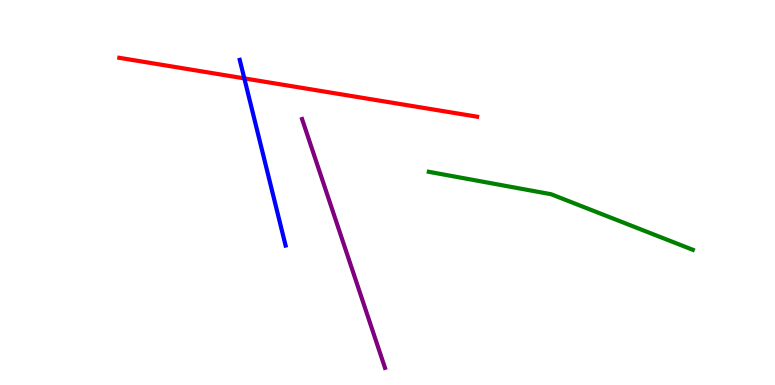[{'lines': ['blue', 'red'], 'intersections': [{'x': 3.15, 'y': 7.96}]}, {'lines': ['green', 'red'], 'intersections': []}, {'lines': ['purple', 'red'], 'intersections': []}, {'lines': ['blue', 'green'], 'intersections': []}, {'lines': ['blue', 'purple'], 'intersections': []}, {'lines': ['green', 'purple'], 'intersections': []}]